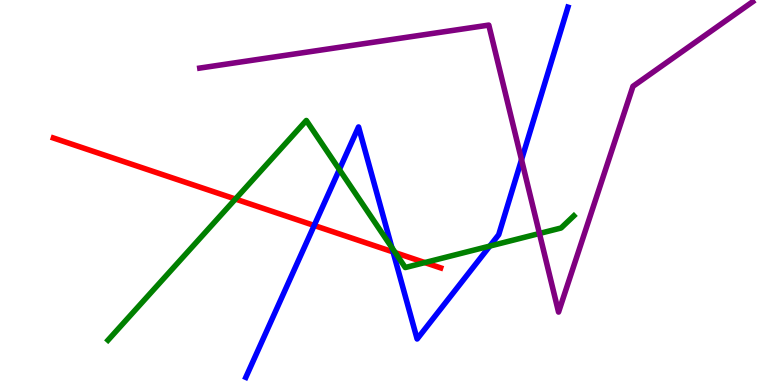[{'lines': ['blue', 'red'], 'intersections': [{'x': 4.05, 'y': 4.14}, {'x': 5.07, 'y': 3.46}]}, {'lines': ['green', 'red'], 'intersections': [{'x': 3.04, 'y': 4.83}, {'x': 5.1, 'y': 3.44}, {'x': 5.48, 'y': 3.18}]}, {'lines': ['purple', 'red'], 'intersections': []}, {'lines': ['blue', 'green'], 'intersections': [{'x': 4.38, 'y': 5.6}, {'x': 5.06, 'y': 3.57}, {'x': 6.32, 'y': 3.61}]}, {'lines': ['blue', 'purple'], 'intersections': [{'x': 6.73, 'y': 5.85}]}, {'lines': ['green', 'purple'], 'intersections': [{'x': 6.96, 'y': 3.94}]}]